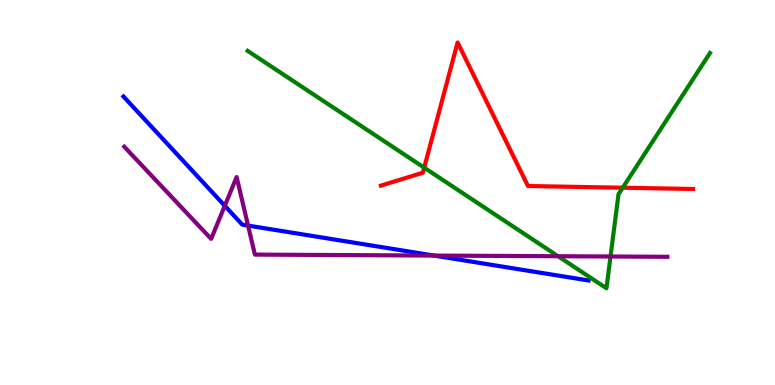[{'lines': ['blue', 'red'], 'intersections': []}, {'lines': ['green', 'red'], 'intersections': [{'x': 5.47, 'y': 5.64}, {'x': 8.04, 'y': 5.12}]}, {'lines': ['purple', 'red'], 'intersections': []}, {'lines': ['blue', 'green'], 'intersections': []}, {'lines': ['blue', 'purple'], 'intersections': [{'x': 2.9, 'y': 4.65}, {'x': 3.2, 'y': 4.14}, {'x': 5.6, 'y': 3.36}]}, {'lines': ['green', 'purple'], 'intersections': [{'x': 7.2, 'y': 3.34}, {'x': 7.88, 'y': 3.34}]}]